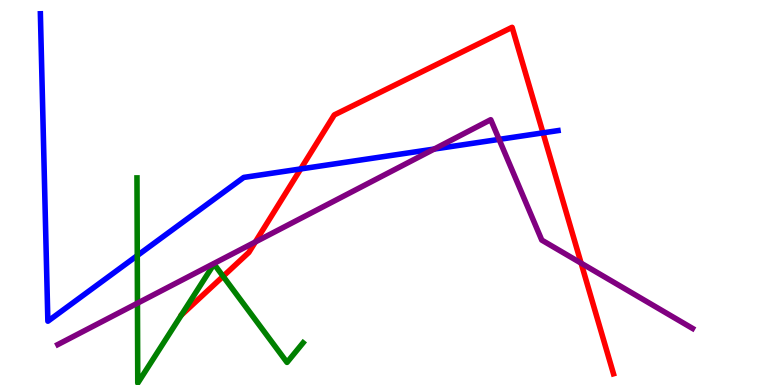[{'lines': ['blue', 'red'], 'intersections': [{'x': 3.88, 'y': 5.61}, {'x': 7.01, 'y': 6.55}]}, {'lines': ['green', 'red'], 'intersections': [{'x': 2.88, 'y': 2.82}]}, {'lines': ['purple', 'red'], 'intersections': [{'x': 3.29, 'y': 3.71}, {'x': 7.5, 'y': 3.16}]}, {'lines': ['blue', 'green'], 'intersections': [{'x': 1.77, 'y': 3.36}]}, {'lines': ['blue', 'purple'], 'intersections': [{'x': 5.6, 'y': 6.13}, {'x': 6.44, 'y': 6.38}]}, {'lines': ['green', 'purple'], 'intersections': [{'x': 1.77, 'y': 2.12}]}]